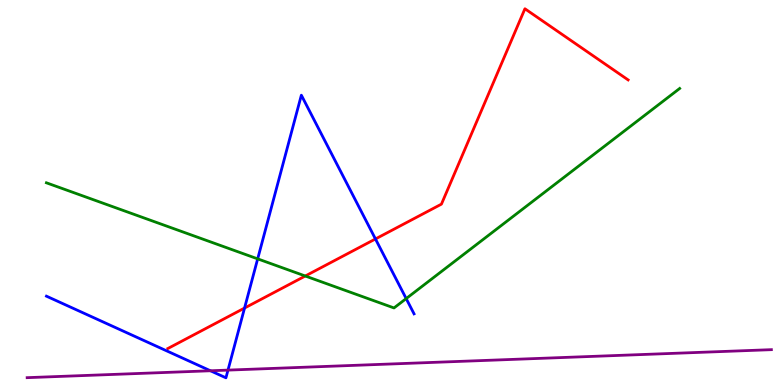[{'lines': ['blue', 'red'], 'intersections': [{'x': 3.16, 'y': 2.0}, {'x': 4.84, 'y': 3.79}]}, {'lines': ['green', 'red'], 'intersections': [{'x': 3.94, 'y': 2.83}]}, {'lines': ['purple', 'red'], 'intersections': []}, {'lines': ['blue', 'green'], 'intersections': [{'x': 3.32, 'y': 3.28}, {'x': 5.24, 'y': 2.24}]}, {'lines': ['blue', 'purple'], 'intersections': [{'x': 2.72, 'y': 0.37}, {'x': 2.94, 'y': 0.387}]}, {'lines': ['green', 'purple'], 'intersections': []}]